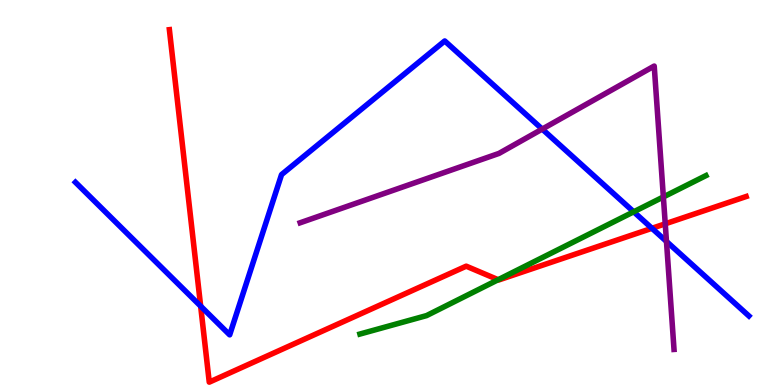[{'lines': ['blue', 'red'], 'intersections': [{'x': 2.59, 'y': 2.05}, {'x': 8.41, 'y': 4.07}]}, {'lines': ['green', 'red'], 'intersections': [{'x': 6.43, 'y': 2.73}]}, {'lines': ['purple', 'red'], 'intersections': [{'x': 8.58, 'y': 4.19}]}, {'lines': ['blue', 'green'], 'intersections': [{'x': 8.18, 'y': 4.5}]}, {'lines': ['blue', 'purple'], 'intersections': [{'x': 7.0, 'y': 6.65}, {'x': 8.6, 'y': 3.73}]}, {'lines': ['green', 'purple'], 'intersections': [{'x': 8.56, 'y': 4.88}]}]